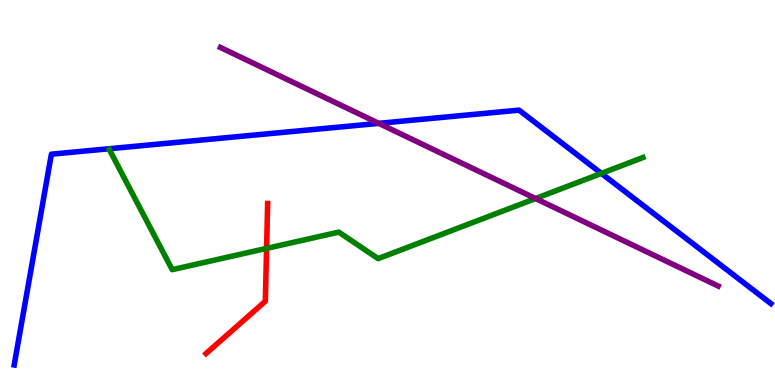[{'lines': ['blue', 'red'], 'intersections': []}, {'lines': ['green', 'red'], 'intersections': [{'x': 3.44, 'y': 3.55}]}, {'lines': ['purple', 'red'], 'intersections': []}, {'lines': ['blue', 'green'], 'intersections': [{'x': 7.76, 'y': 5.5}]}, {'lines': ['blue', 'purple'], 'intersections': [{'x': 4.89, 'y': 6.8}]}, {'lines': ['green', 'purple'], 'intersections': [{'x': 6.91, 'y': 4.84}]}]